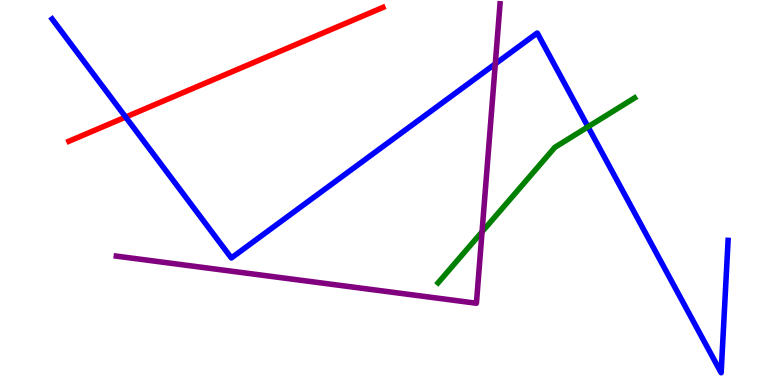[{'lines': ['blue', 'red'], 'intersections': [{'x': 1.62, 'y': 6.96}]}, {'lines': ['green', 'red'], 'intersections': []}, {'lines': ['purple', 'red'], 'intersections': []}, {'lines': ['blue', 'green'], 'intersections': [{'x': 7.59, 'y': 6.71}]}, {'lines': ['blue', 'purple'], 'intersections': [{'x': 6.39, 'y': 8.34}]}, {'lines': ['green', 'purple'], 'intersections': [{'x': 6.22, 'y': 3.98}]}]